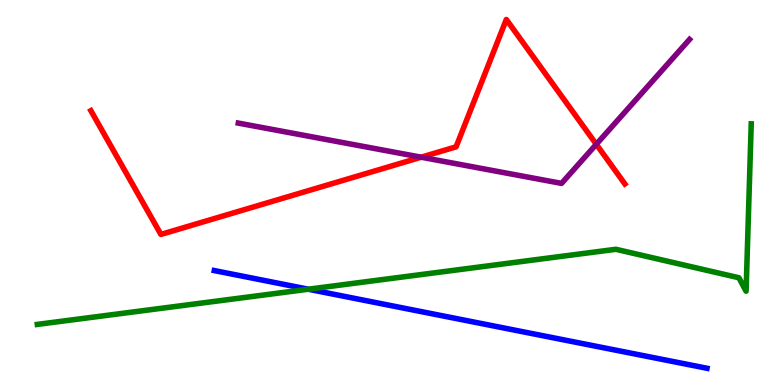[{'lines': ['blue', 'red'], 'intersections': []}, {'lines': ['green', 'red'], 'intersections': []}, {'lines': ['purple', 'red'], 'intersections': [{'x': 5.43, 'y': 5.92}, {'x': 7.69, 'y': 6.25}]}, {'lines': ['blue', 'green'], 'intersections': [{'x': 3.98, 'y': 2.49}]}, {'lines': ['blue', 'purple'], 'intersections': []}, {'lines': ['green', 'purple'], 'intersections': []}]